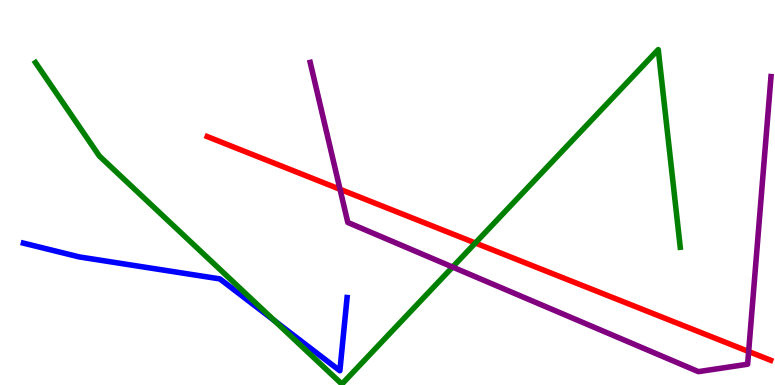[{'lines': ['blue', 'red'], 'intersections': []}, {'lines': ['green', 'red'], 'intersections': [{'x': 6.13, 'y': 3.69}]}, {'lines': ['purple', 'red'], 'intersections': [{'x': 4.39, 'y': 5.08}, {'x': 9.66, 'y': 0.87}]}, {'lines': ['blue', 'green'], 'intersections': [{'x': 3.54, 'y': 1.67}]}, {'lines': ['blue', 'purple'], 'intersections': []}, {'lines': ['green', 'purple'], 'intersections': [{'x': 5.84, 'y': 3.06}]}]